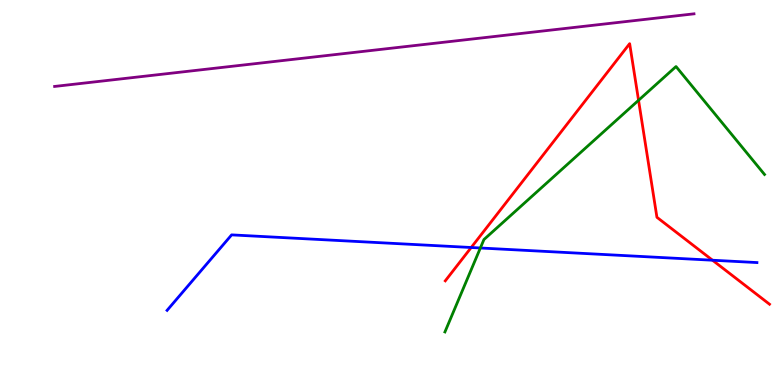[{'lines': ['blue', 'red'], 'intersections': [{'x': 6.08, 'y': 3.57}, {'x': 9.19, 'y': 3.24}]}, {'lines': ['green', 'red'], 'intersections': [{'x': 8.24, 'y': 7.4}]}, {'lines': ['purple', 'red'], 'intersections': []}, {'lines': ['blue', 'green'], 'intersections': [{'x': 6.2, 'y': 3.56}]}, {'lines': ['blue', 'purple'], 'intersections': []}, {'lines': ['green', 'purple'], 'intersections': []}]